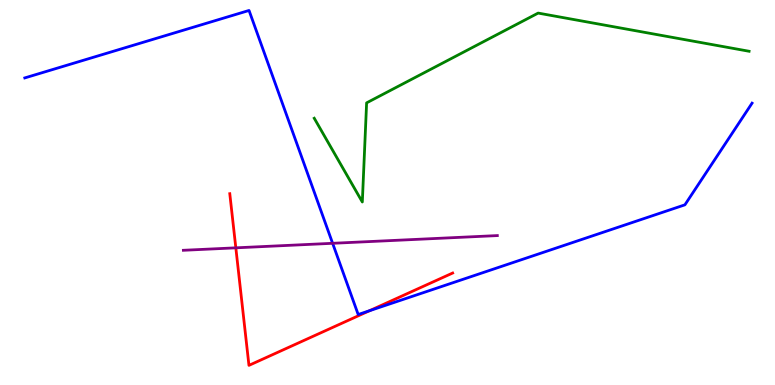[{'lines': ['blue', 'red'], 'intersections': [{'x': 4.77, 'y': 1.93}]}, {'lines': ['green', 'red'], 'intersections': []}, {'lines': ['purple', 'red'], 'intersections': [{'x': 3.04, 'y': 3.56}]}, {'lines': ['blue', 'green'], 'intersections': []}, {'lines': ['blue', 'purple'], 'intersections': [{'x': 4.29, 'y': 3.68}]}, {'lines': ['green', 'purple'], 'intersections': []}]